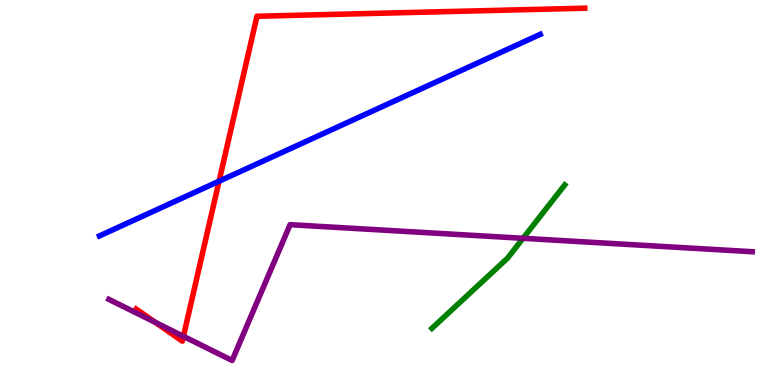[{'lines': ['blue', 'red'], 'intersections': [{'x': 2.83, 'y': 5.29}]}, {'lines': ['green', 'red'], 'intersections': []}, {'lines': ['purple', 'red'], 'intersections': [{'x': 2.0, 'y': 1.63}, {'x': 2.37, 'y': 1.26}]}, {'lines': ['blue', 'green'], 'intersections': []}, {'lines': ['blue', 'purple'], 'intersections': []}, {'lines': ['green', 'purple'], 'intersections': [{'x': 6.75, 'y': 3.81}]}]